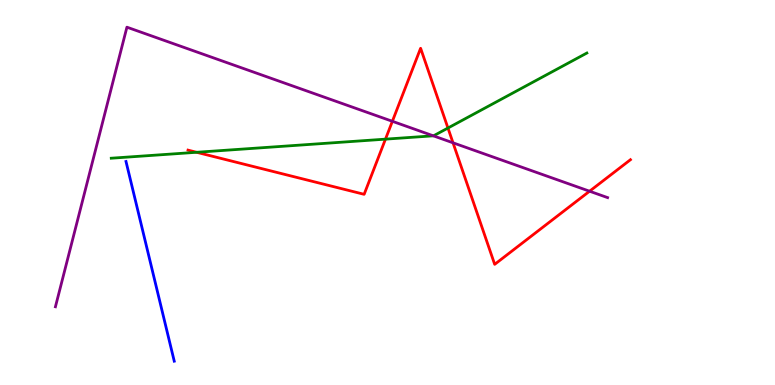[{'lines': ['blue', 'red'], 'intersections': []}, {'lines': ['green', 'red'], 'intersections': [{'x': 2.54, 'y': 6.04}, {'x': 4.97, 'y': 6.39}, {'x': 5.78, 'y': 6.67}]}, {'lines': ['purple', 'red'], 'intersections': [{'x': 5.06, 'y': 6.85}, {'x': 5.85, 'y': 6.29}, {'x': 7.61, 'y': 5.03}]}, {'lines': ['blue', 'green'], 'intersections': []}, {'lines': ['blue', 'purple'], 'intersections': []}, {'lines': ['green', 'purple'], 'intersections': [{'x': 5.59, 'y': 6.47}]}]